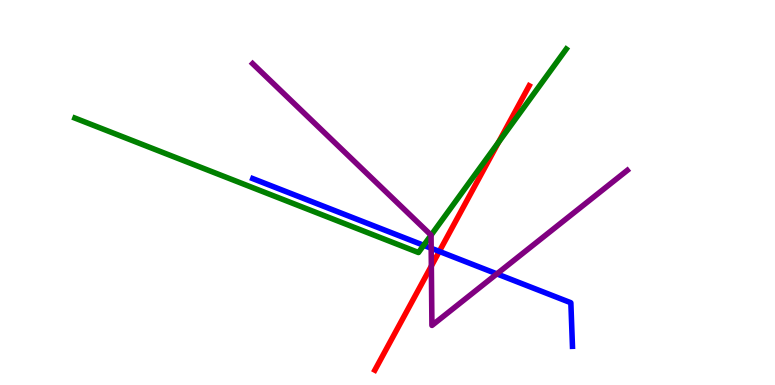[{'lines': ['blue', 'red'], 'intersections': [{'x': 5.67, 'y': 3.47}]}, {'lines': ['green', 'red'], 'intersections': [{'x': 6.43, 'y': 6.3}]}, {'lines': ['purple', 'red'], 'intersections': [{'x': 5.57, 'y': 3.09}]}, {'lines': ['blue', 'green'], 'intersections': [{'x': 5.47, 'y': 3.63}]}, {'lines': ['blue', 'purple'], 'intersections': [{'x': 5.56, 'y': 3.55}, {'x': 6.41, 'y': 2.89}]}, {'lines': ['green', 'purple'], 'intersections': [{'x': 5.56, 'y': 3.89}]}]